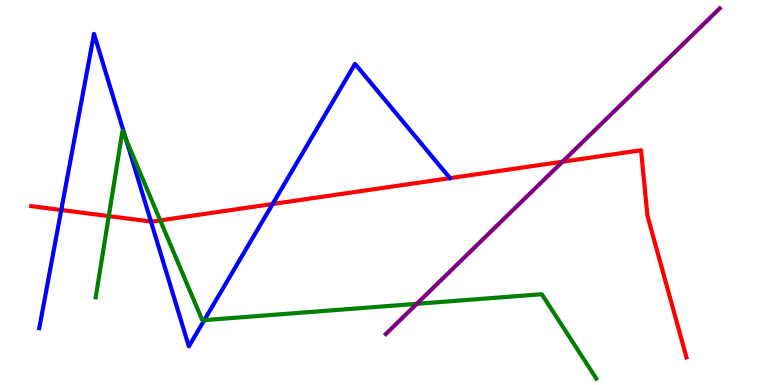[{'lines': ['blue', 'red'], 'intersections': [{'x': 0.79, 'y': 4.55}, {'x': 1.95, 'y': 4.25}, {'x': 3.52, 'y': 4.7}]}, {'lines': ['green', 'red'], 'intersections': [{'x': 1.4, 'y': 4.39}, {'x': 2.07, 'y': 4.28}]}, {'lines': ['purple', 'red'], 'intersections': [{'x': 7.26, 'y': 5.8}]}, {'lines': ['blue', 'green'], 'intersections': [{'x': 1.63, 'y': 6.38}, {'x': 2.64, 'y': 1.68}]}, {'lines': ['blue', 'purple'], 'intersections': []}, {'lines': ['green', 'purple'], 'intersections': [{'x': 5.38, 'y': 2.11}]}]